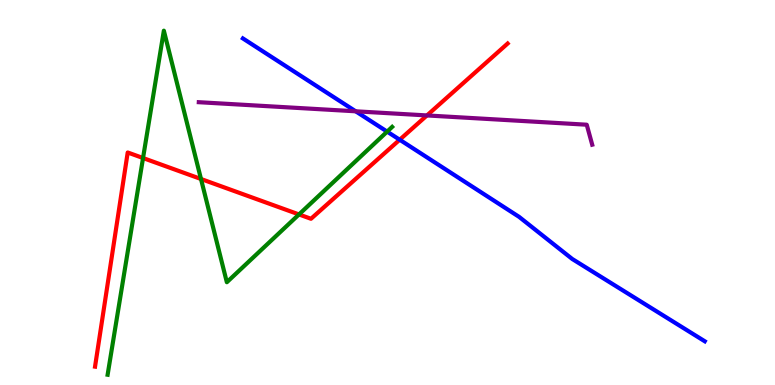[{'lines': ['blue', 'red'], 'intersections': [{'x': 5.16, 'y': 6.37}]}, {'lines': ['green', 'red'], 'intersections': [{'x': 1.85, 'y': 5.9}, {'x': 2.59, 'y': 5.35}, {'x': 3.86, 'y': 4.43}]}, {'lines': ['purple', 'red'], 'intersections': [{'x': 5.51, 'y': 7.0}]}, {'lines': ['blue', 'green'], 'intersections': [{'x': 5.0, 'y': 6.58}]}, {'lines': ['blue', 'purple'], 'intersections': [{'x': 4.59, 'y': 7.11}]}, {'lines': ['green', 'purple'], 'intersections': []}]